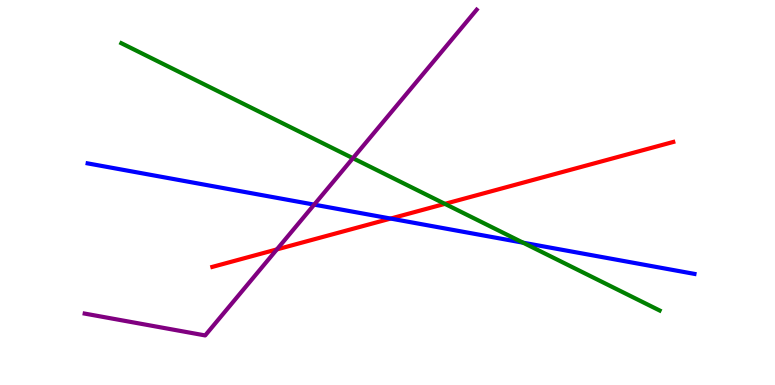[{'lines': ['blue', 'red'], 'intersections': [{'x': 5.04, 'y': 4.32}]}, {'lines': ['green', 'red'], 'intersections': [{'x': 5.74, 'y': 4.7}]}, {'lines': ['purple', 'red'], 'intersections': [{'x': 3.57, 'y': 3.52}]}, {'lines': ['blue', 'green'], 'intersections': [{'x': 6.75, 'y': 3.7}]}, {'lines': ['blue', 'purple'], 'intersections': [{'x': 4.05, 'y': 4.68}]}, {'lines': ['green', 'purple'], 'intersections': [{'x': 4.55, 'y': 5.89}]}]